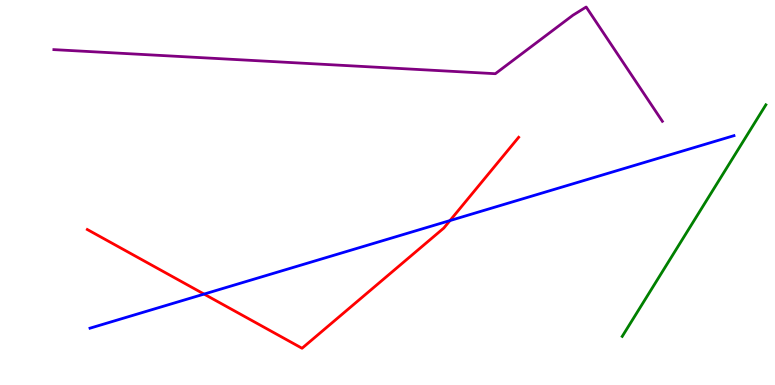[{'lines': ['blue', 'red'], 'intersections': [{'x': 2.63, 'y': 2.36}, {'x': 5.81, 'y': 4.27}]}, {'lines': ['green', 'red'], 'intersections': []}, {'lines': ['purple', 'red'], 'intersections': []}, {'lines': ['blue', 'green'], 'intersections': []}, {'lines': ['blue', 'purple'], 'intersections': []}, {'lines': ['green', 'purple'], 'intersections': []}]